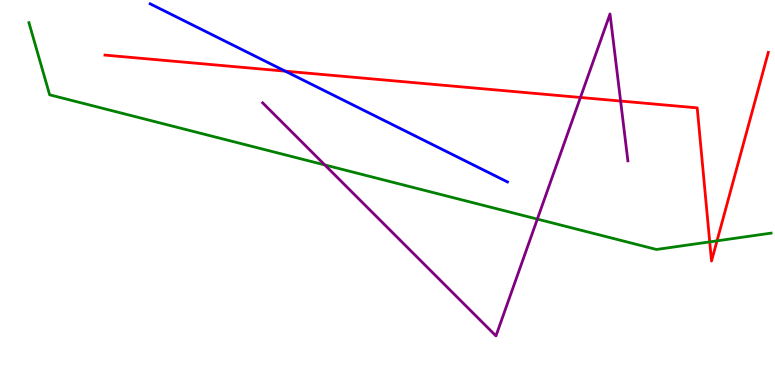[{'lines': ['blue', 'red'], 'intersections': [{'x': 3.68, 'y': 8.15}]}, {'lines': ['green', 'red'], 'intersections': [{'x': 9.16, 'y': 3.72}, {'x': 9.25, 'y': 3.74}]}, {'lines': ['purple', 'red'], 'intersections': [{'x': 7.49, 'y': 7.47}, {'x': 8.01, 'y': 7.38}]}, {'lines': ['blue', 'green'], 'intersections': []}, {'lines': ['blue', 'purple'], 'intersections': []}, {'lines': ['green', 'purple'], 'intersections': [{'x': 4.19, 'y': 5.72}, {'x': 6.93, 'y': 4.31}]}]